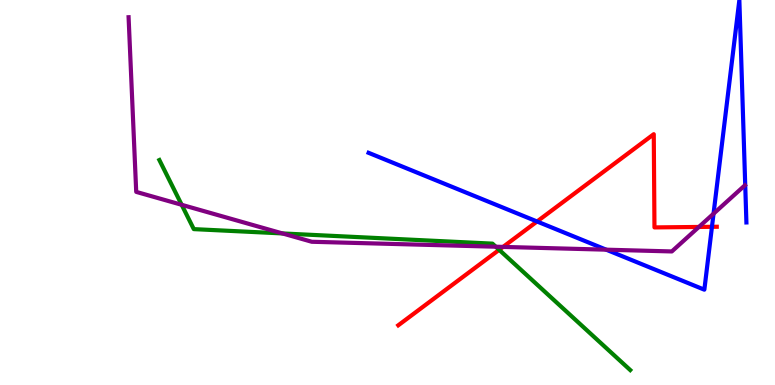[{'lines': ['blue', 'red'], 'intersections': [{'x': 6.93, 'y': 4.25}, {'x': 9.19, 'y': 4.11}]}, {'lines': ['green', 'red'], 'intersections': [{'x': 6.44, 'y': 3.51}]}, {'lines': ['purple', 'red'], 'intersections': [{'x': 6.49, 'y': 3.59}, {'x': 9.02, 'y': 4.11}]}, {'lines': ['blue', 'green'], 'intersections': []}, {'lines': ['blue', 'purple'], 'intersections': [{'x': 7.82, 'y': 3.51}, {'x': 9.21, 'y': 4.45}]}, {'lines': ['green', 'purple'], 'intersections': [{'x': 2.34, 'y': 4.68}, {'x': 3.64, 'y': 3.94}, {'x': 6.4, 'y': 3.59}]}]